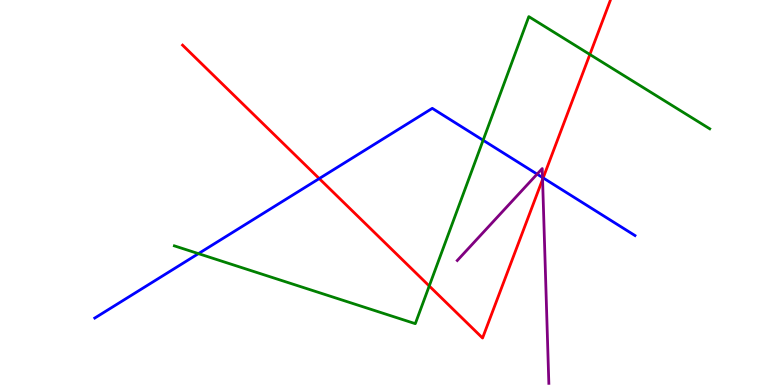[{'lines': ['blue', 'red'], 'intersections': [{'x': 4.12, 'y': 5.36}, {'x': 7.01, 'y': 5.38}]}, {'lines': ['green', 'red'], 'intersections': [{'x': 5.54, 'y': 2.57}, {'x': 7.61, 'y': 8.59}]}, {'lines': ['purple', 'red'], 'intersections': [{'x': 7.0, 'y': 5.34}]}, {'lines': ['blue', 'green'], 'intersections': [{'x': 2.56, 'y': 3.41}, {'x': 6.23, 'y': 6.36}]}, {'lines': ['blue', 'purple'], 'intersections': [{'x': 6.93, 'y': 5.48}, {'x': 7.0, 'y': 5.39}]}, {'lines': ['green', 'purple'], 'intersections': []}]